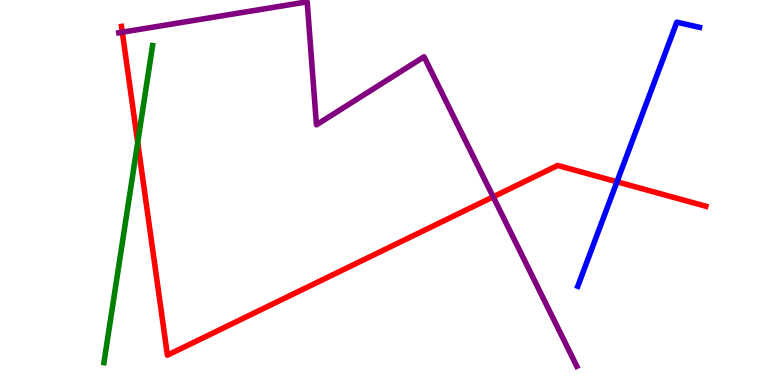[{'lines': ['blue', 'red'], 'intersections': [{'x': 7.96, 'y': 5.28}]}, {'lines': ['green', 'red'], 'intersections': [{'x': 1.78, 'y': 6.3}]}, {'lines': ['purple', 'red'], 'intersections': [{'x': 1.58, 'y': 9.16}, {'x': 6.36, 'y': 4.89}]}, {'lines': ['blue', 'green'], 'intersections': []}, {'lines': ['blue', 'purple'], 'intersections': []}, {'lines': ['green', 'purple'], 'intersections': []}]